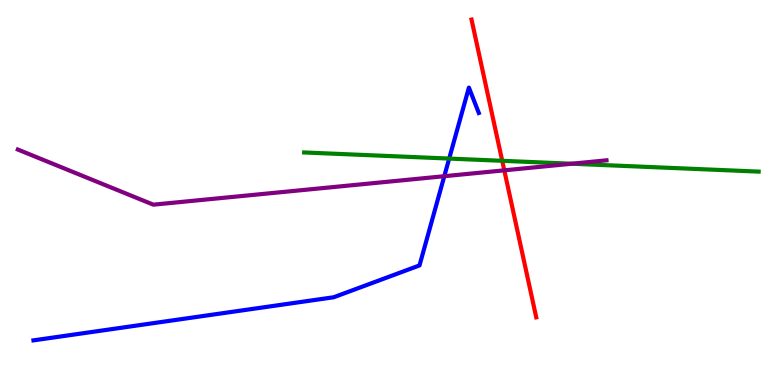[{'lines': ['blue', 'red'], 'intersections': []}, {'lines': ['green', 'red'], 'intersections': [{'x': 6.48, 'y': 5.82}]}, {'lines': ['purple', 'red'], 'intersections': [{'x': 6.51, 'y': 5.58}]}, {'lines': ['blue', 'green'], 'intersections': [{'x': 5.8, 'y': 5.88}]}, {'lines': ['blue', 'purple'], 'intersections': [{'x': 5.73, 'y': 5.42}]}, {'lines': ['green', 'purple'], 'intersections': [{'x': 7.38, 'y': 5.75}]}]